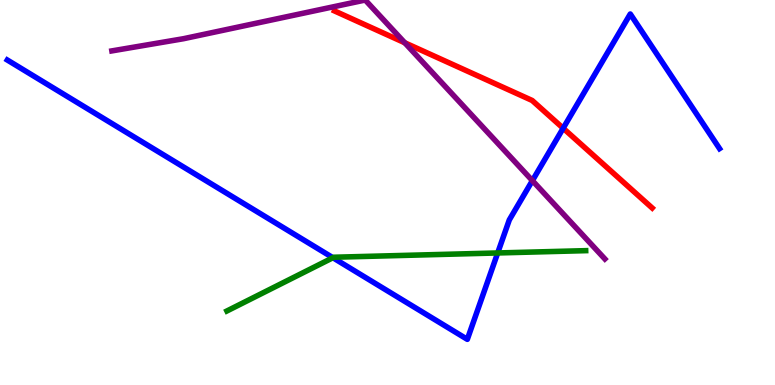[{'lines': ['blue', 'red'], 'intersections': [{'x': 7.27, 'y': 6.67}]}, {'lines': ['green', 'red'], 'intersections': []}, {'lines': ['purple', 'red'], 'intersections': [{'x': 5.22, 'y': 8.89}]}, {'lines': ['blue', 'green'], 'intersections': [{'x': 4.3, 'y': 3.31}, {'x': 6.42, 'y': 3.43}]}, {'lines': ['blue', 'purple'], 'intersections': [{'x': 6.87, 'y': 5.31}]}, {'lines': ['green', 'purple'], 'intersections': []}]